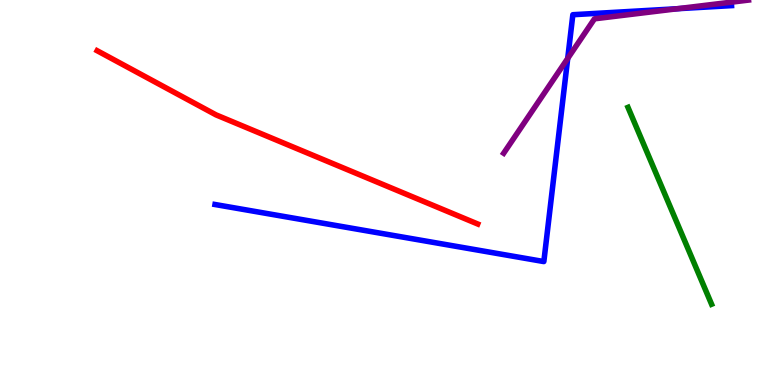[{'lines': ['blue', 'red'], 'intersections': []}, {'lines': ['green', 'red'], 'intersections': []}, {'lines': ['purple', 'red'], 'intersections': []}, {'lines': ['blue', 'green'], 'intersections': []}, {'lines': ['blue', 'purple'], 'intersections': [{'x': 7.33, 'y': 8.48}, {'x': 8.74, 'y': 9.77}]}, {'lines': ['green', 'purple'], 'intersections': []}]